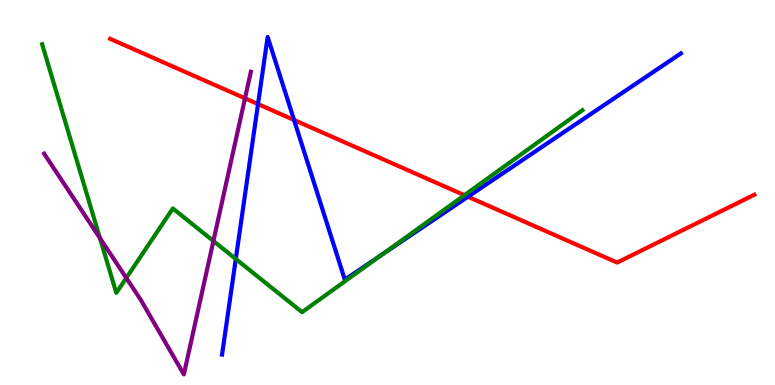[{'lines': ['blue', 'red'], 'intersections': [{'x': 3.33, 'y': 7.3}, {'x': 3.79, 'y': 6.88}, {'x': 6.04, 'y': 4.89}]}, {'lines': ['green', 'red'], 'intersections': [{'x': 5.99, 'y': 4.93}]}, {'lines': ['purple', 'red'], 'intersections': [{'x': 3.16, 'y': 7.45}]}, {'lines': ['blue', 'green'], 'intersections': [{'x': 3.04, 'y': 3.27}, {'x': 4.93, 'y': 3.38}]}, {'lines': ['blue', 'purple'], 'intersections': []}, {'lines': ['green', 'purple'], 'intersections': [{'x': 1.29, 'y': 3.82}, {'x': 1.63, 'y': 2.78}, {'x': 2.75, 'y': 3.74}]}]